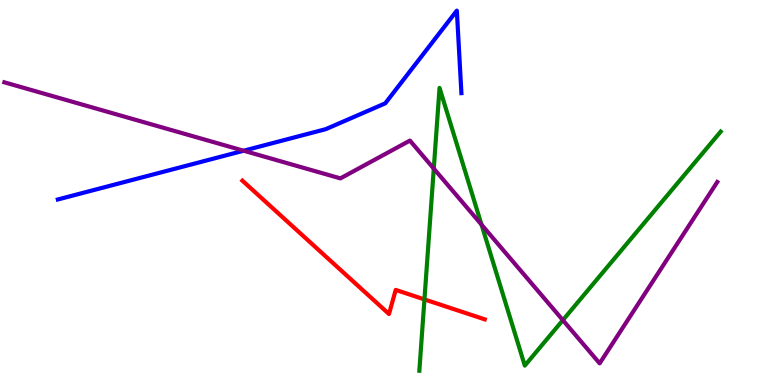[{'lines': ['blue', 'red'], 'intersections': []}, {'lines': ['green', 'red'], 'intersections': [{'x': 5.48, 'y': 2.22}]}, {'lines': ['purple', 'red'], 'intersections': []}, {'lines': ['blue', 'green'], 'intersections': []}, {'lines': ['blue', 'purple'], 'intersections': [{'x': 3.14, 'y': 6.09}]}, {'lines': ['green', 'purple'], 'intersections': [{'x': 5.6, 'y': 5.62}, {'x': 6.21, 'y': 4.16}, {'x': 7.26, 'y': 1.68}]}]